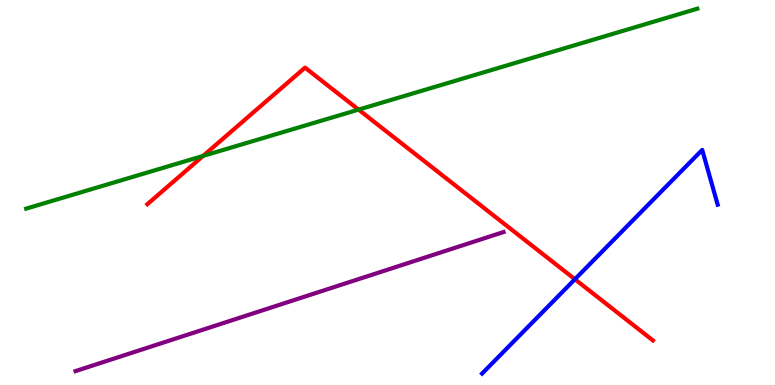[{'lines': ['blue', 'red'], 'intersections': [{'x': 7.42, 'y': 2.75}]}, {'lines': ['green', 'red'], 'intersections': [{'x': 2.62, 'y': 5.95}, {'x': 4.63, 'y': 7.15}]}, {'lines': ['purple', 'red'], 'intersections': []}, {'lines': ['blue', 'green'], 'intersections': []}, {'lines': ['blue', 'purple'], 'intersections': []}, {'lines': ['green', 'purple'], 'intersections': []}]